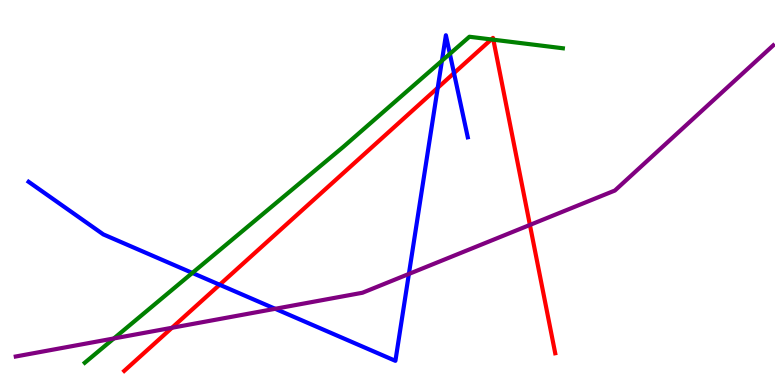[{'lines': ['blue', 'red'], 'intersections': [{'x': 2.83, 'y': 2.6}, {'x': 5.65, 'y': 7.72}, {'x': 5.86, 'y': 8.1}]}, {'lines': ['green', 'red'], 'intersections': [{'x': 6.34, 'y': 8.98}, {'x': 6.37, 'y': 8.97}]}, {'lines': ['purple', 'red'], 'intersections': [{'x': 2.22, 'y': 1.49}, {'x': 6.84, 'y': 4.16}]}, {'lines': ['blue', 'green'], 'intersections': [{'x': 2.48, 'y': 2.91}, {'x': 5.7, 'y': 8.42}, {'x': 5.8, 'y': 8.6}]}, {'lines': ['blue', 'purple'], 'intersections': [{'x': 3.55, 'y': 1.98}, {'x': 5.28, 'y': 2.88}]}, {'lines': ['green', 'purple'], 'intersections': [{'x': 1.47, 'y': 1.21}]}]